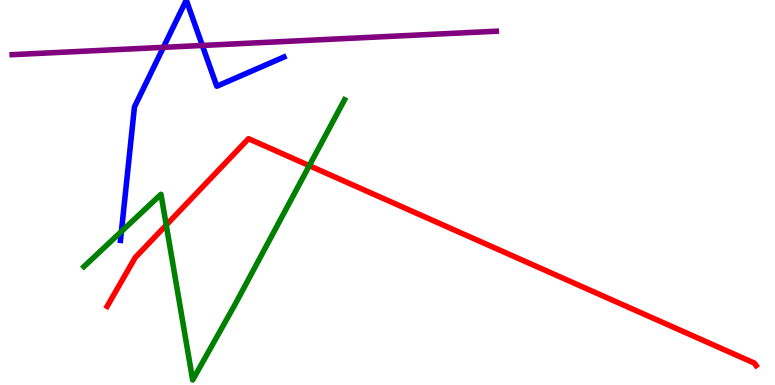[{'lines': ['blue', 'red'], 'intersections': []}, {'lines': ['green', 'red'], 'intersections': [{'x': 2.14, 'y': 4.16}, {'x': 3.99, 'y': 5.7}]}, {'lines': ['purple', 'red'], 'intersections': []}, {'lines': ['blue', 'green'], 'intersections': [{'x': 1.57, 'y': 3.99}]}, {'lines': ['blue', 'purple'], 'intersections': [{'x': 2.11, 'y': 8.77}, {'x': 2.61, 'y': 8.82}]}, {'lines': ['green', 'purple'], 'intersections': []}]